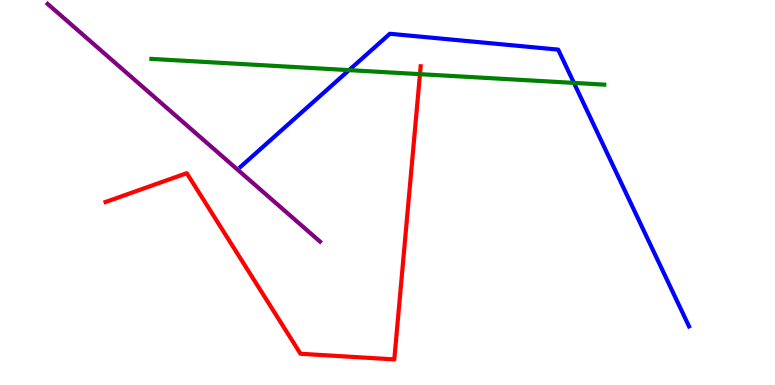[{'lines': ['blue', 'red'], 'intersections': []}, {'lines': ['green', 'red'], 'intersections': [{'x': 5.42, 'y': 8.07}]}, {'lines': ['purple', 'red'], 'intersections': []}, {'lines': ['blue', 'green'], 'intersections': [{'x': 4.5, 'y': 8.18}, {'x': 7.41, 'y': 7.85}]}, {'lines': ['blue', 'purple'], 'intersections': []}, {'lines': ['green', 'purple'], 'intersections': []}]